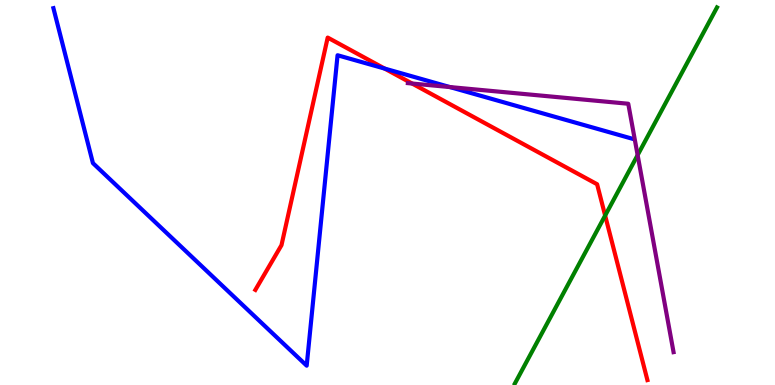[{'lines': ['blue', 'red'], 'intersections': [{'x': 4.96, 'y': 8.22}]}, {'lines': ['green', 'red'], 'intersections': [{'x': 7.81, 'y': 4.4}]}, {'lines': ['purple', 'red'], 'intersections': [{'x': 5.32, 'y': 7.83}]}, {'lines': ['blue', 'green'], 'intersections': []}, {'lines': ['blue', 'purple'], 'intersections': [{'x': 5.81, 'y': 7.74}]}, {'lines': ['green', 'purple'], 'intersections': [{'x': 8.23, 'y': 5.97}]}]